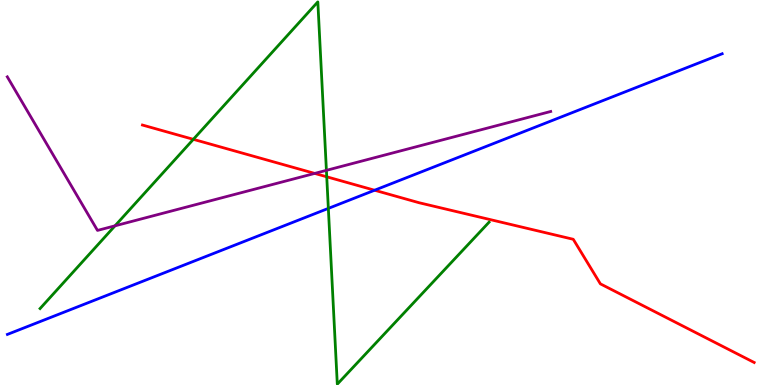[{'lines': ['blue', 'red'], 'intersections': [{'x': 4.83, 'y': 5.06}]}, {'lines': ['green', 'red'], 'intersections': [{'x': 2.49, 'y': 6.38}, {'x': 4.22, 'y': 5.41}]}, {'lines': ['purple', 'red'], 'intersections': [{'x': 4.06, 'y': 5.5}]}, {'lines': ['blue', 'green'], 'intersections': [{'x': 4.24, 'y': 4.59}]}, {'lines': ['blue', 'purple'], 'intersections': []}, {'lines': ['green', 'purple'], 'intersections': [{'x': 1.48, 'y': 4.13}, {'x': 4.21, 'y': 5.58}]}]